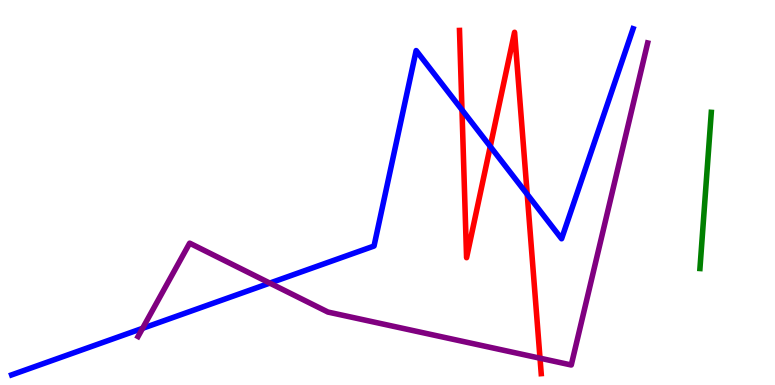[{'lines': ['blue', 'red'], 'intersections': [{'x': 5.96, 'y': 7.15}, {'x': 6.33, 'y': 6.2}, {'x': 6.8, 'y': 4.95}]}, {'lines': ['green', 'red'], 'intersections': []}, {'lines': ['purple', 'red'], 'intersections': [{'x': 6.97, 'y': 0.696}]}, {'lines': ['blue', 'green'], 'intersections': []}, {'lines': ['blue', 'purple'], 'intersections': [{'x': 1.84, 'y': 1.47}, {'x': 3.48, 'y': 2.65}]}, {'lines': ['green', 'purple'], 'intersections': []}]